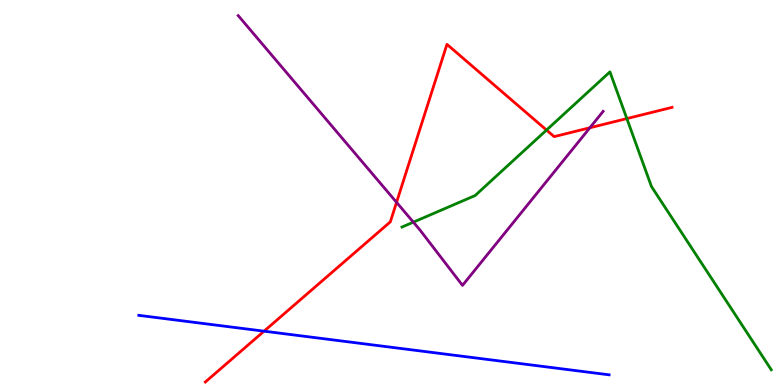[{'lines': ['blue', 'red'], 'intersections': [{'x': 3.41, 'y': 1.4}]}, {'lines': ['green', 'red'], 'intersections': [{'x': 7.05, 'y': 6.62}, {'x': 8.09, 'y': 6.92}]}, {'lines': ['purple', 'red'], 'intersections': [{'x': 5.12, 'y': 4.74}, {'x': 7.61, 'y': 6.68}]}, {'lines': ['blue', 'green'], 'intersections': []}, {'lines': ['blue', 'purple'], 'intersections': []}, {'lines': ['green', 'purple'], 'intersections': [{'x': 5.33, 'y': 4.23}]}]